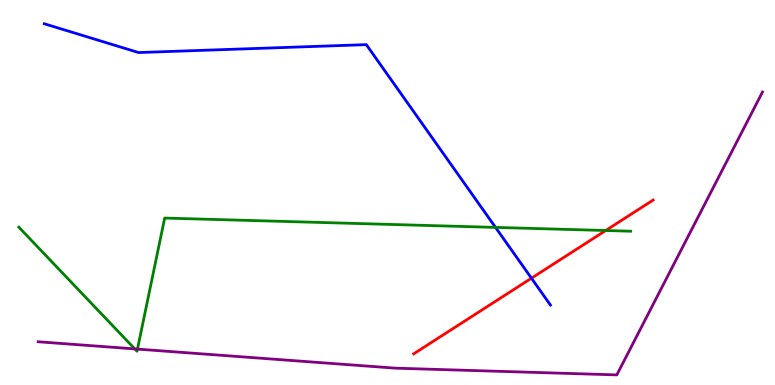[{'lines': ['blue', 'red'], 'intersections': [{'x': 6.86, 'y': 2.77}]}, {'lines': ['green', 'red'], 'intersections': [{'x': 7.82, 'y': 4.01}]}, {'lines': ['purple', 'red'], 'intersections': []}, {'lines': ['blue', 'green'], 'intersections': [{'x': 6.39, 'y': 4.09}]}, {'lines': ['blue', 'purple'], 'intersections': []}, {'lines': ['green', 'purple'], 'intersections': [{'x': 1.74, 'y': 0.938}, {'x': 1.77, 'y': 0.932}]}]